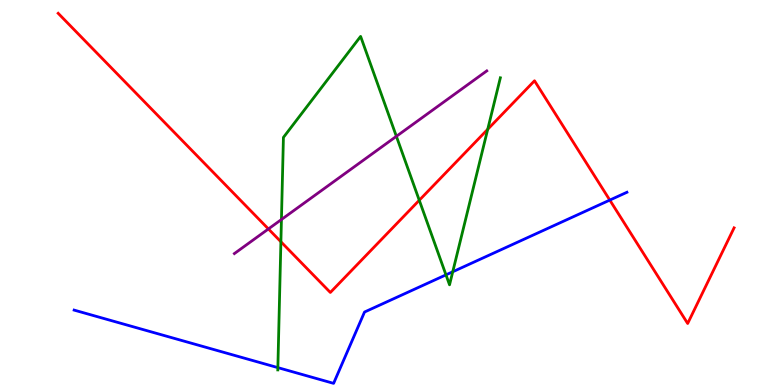[{'lines': ['blue', 'red'], 'intersections': [{'x': 7.87, 'y': 4.8}]}, {'lines': ['green', 'red'], 'intersections': [{'x': 3.62, 'y': 3.72}, {'x': 5.41, 'y': 4.8}, {'x': 6.29, 'y': 6.64}]}, {'lines': ['purple', 'red'], 'intersections': [{'x': 3.46, 'y': 4.05}]}, {'lines': ['blue', 'green'], 'intersections': [{'x': 3.59, 'y': 0.451}, {'x': 5.75, 'y': 2.86}, {'x': 5.84, 'y': 2.94}]}, {'lines': ['blue', 'purple'], 'intersections': []}, {'lines': ['green', 'purple'], 'intersections': [{'x': 3.63, 'y': 4.3}, {'x': 5.11, 'y': 6.46}]}]